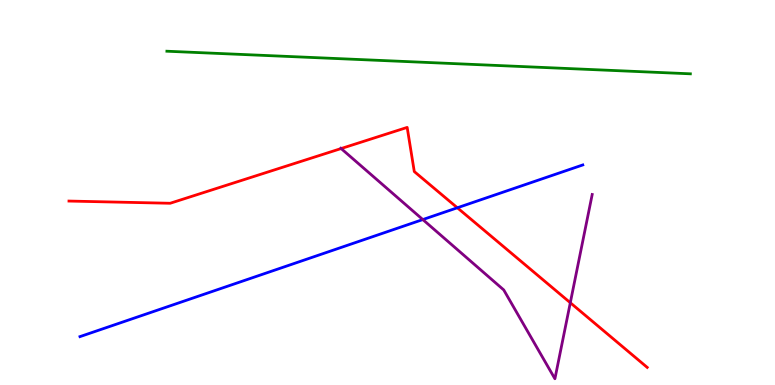[{'lines': ['blue', 'red'], 'intersections': [{'x': 5.9, 'y': 4.6}]}, {'lines': ['green', 'red'], 'intersections': []}, {'lines': ['purple', 'red'], 'intersections': [{'x': 4.4, 'y': 6.14}, {'x': 7.36, 'y': 2.14}]}, {'lines': ['blue', 'green'], 'intersections': []}, {'lines': ['blue', 'purple'], 'intersections': [{'x': 5.46, 'y': 4.3}]}, {'lines': ['green', 'purple'], 'intersections': []}]